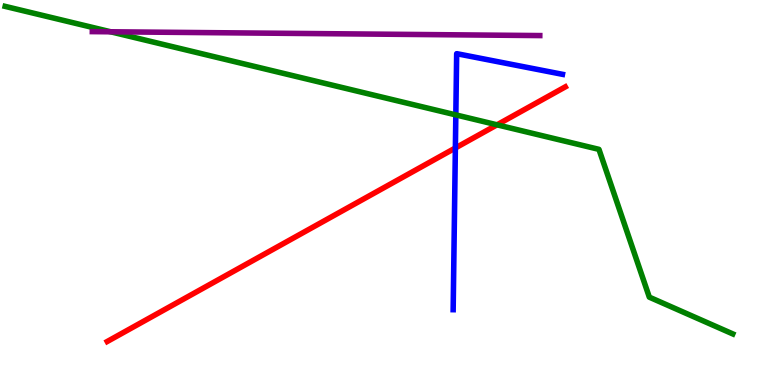[{'lines': ['blue', 'red'], 'intersections': [{'x': 5.88, 'y': 6.16}]}, {'lines': ['green', 'red'], 'intersections': [{'x': 6.41, 'y': 6.76}]}, {'lines': ['purple', 'red'], 'intersections': []}, {'lines': ['blue', 'green'], 'intersections': [{'x': 5.88, 'y': 7.02}]}, {'lines': ['blue', 'purple'], 'intersections': []}, {'lines': ['green', 'purple'], 'intersections': [{'x': 1.43, 'y': 9.17}]}]